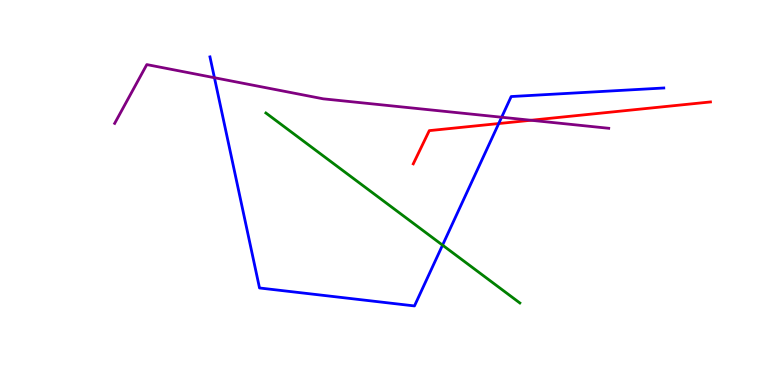[{'lines': ['blue', 'red'], 'intersections': [{'x': 6.44, 'y': 6.79}]}, {'lines': ['green', 'red'], 'intersections': []}, {'lines': ['purple', 'red'], 'intersections': [{'x': 6.85, 'y': 6.88}]}, {'lines': ['blue', 'green'], 'intersections': [{'x': 5.71, 'y': 3.63}]}, {'lines': ['blue', 'purple'], 'intersections': [{'x': 2.77, 'y': 7.98}, {'x': 6.47, 'y': 6.95}]}, {'lines': ['green', 'purple'], 'intersections': []}]